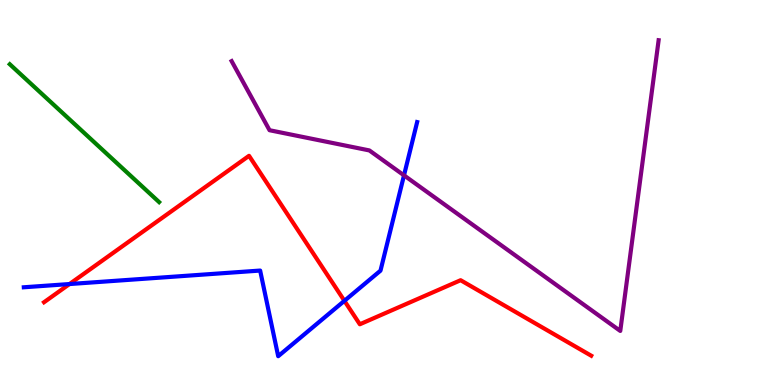[{'lines': ['blue', 'red'], 'intersections': [{'x': 0.897, 'y': 2.62}, {'x': 4.44, 'y': 2.19}]}, {'lines': ['green', 'red'], 'intersections': []}, {'lines': ['purple', 'red'], 'intersections': []}, {'lines': ['blue', 'green'], 'intersections': []}, {'lines': ['blue', 'purple'], 'intersections': [{'x': 5.21, 'y': 5.45}]}, {'lines': ['green', 'purple'], 'intersections': []}]